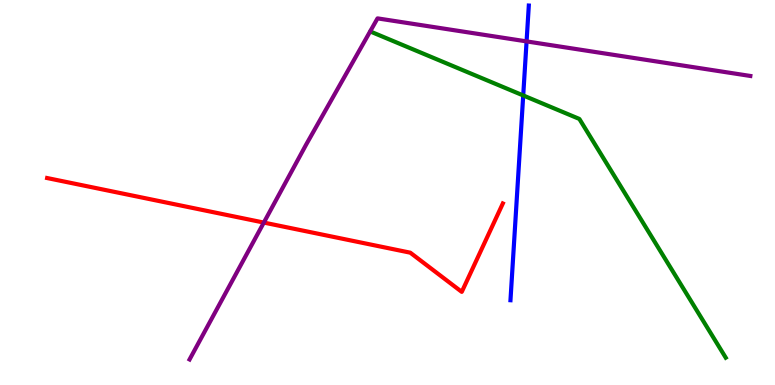[{'lines': ['blue', 'red'], 'intersections': []}, {'lines': ['green', 'red'], 'intersections': []}, {'lines': ['purple', 'red'], 'intersections': [{'x': 3.4, 'y': 4.22}]}, {'lines': ['blue', 'green'], 'intersections': [{'x': 6.75, 'y': 7.52}]}, {'lines': ['blue', 'purple'], 'intersections': [{'x': 6.79, 'y': 8.92}]}, {'lines': ['green', 'purple'], 'intersections': []}]